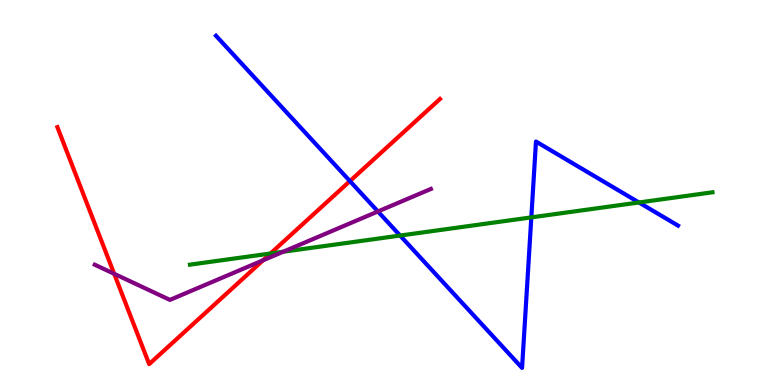[{'lines': ['blue', 'red'], 'intersections': [{'x': 4.52, 'y': 5.3}]}, {'lines': ['green', 'red'], 'intersections': [{'x': 3.49, 'y': 3.42}]}, {'lines': ['purple', 'red'], 'intersections': [{'x': 1.47, 'y': 2.89}, {'x': 3.39, 'y': 3.24}]}, {'lines': ['blue', 'green'], 'intersections': [{'x': 5.16, 'y': 3.88}, {'x': 6.86, 'y': 4.35}, {'x': 8.24, 'y': 4.74}]}, {'lines': ['blue', 'purple'], 'intersections': [{'x': 4.88, 'y': 4.51}]}, {'lines': ['green', 'purple'], 'intersections': [{'x': 3.65, 'y': 3.46}]}]